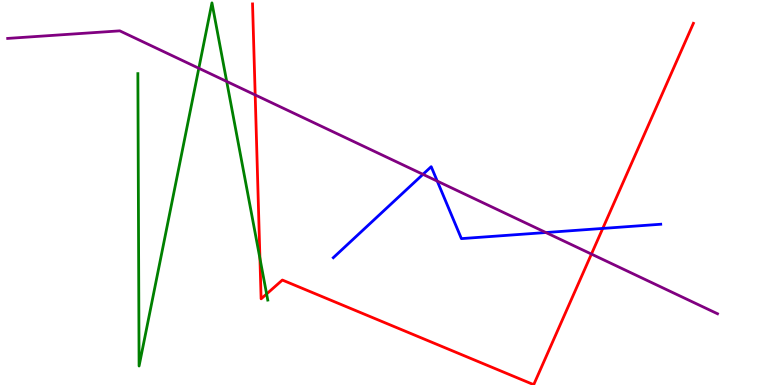[{'lines': ['blue', 'red'], 'intersections': [{'x': 7.78, 'y': 4.07}]}, {'lines': ['green', 'red'], 'intersections': [{'x': 3.35, 'y': 3.29}, {'x': 3.44, 'y': 2.36}]}, {'lines': ['purple', 'red'], 'intersections': [{'x': 3.29, 'y': 7.53}, {'x': 7.63, 'y': 3.4}]}, {'lines': ['blue', 'green'], 'intersections': []}, {'lines': ['blue', 'purple'], 'intersections': [{'x': 5.46, 'y': 5.47}, {'x': 5.64, 'y': 5.3}, {'x': 7.04, 'y': 3.96}]}, {'lines': ['green', 'purple'], 'intersections': [{'x': 2.57, 'y': 8.23}, {'x': 2.93, 'y': 7.88}]}]